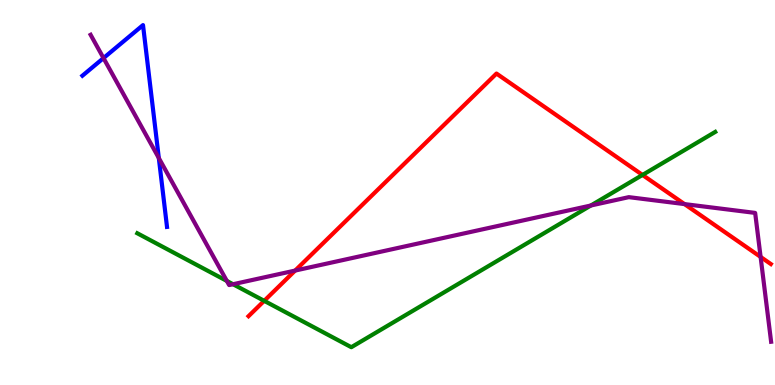[{'lines': ['blue', 'red'], 'intersections': []}, {'lines': ['green', 'red'], 'intersections': [{'x': 3.41, 'y': 2.19}, {'x': 8.29, 'y': 5.46}]}, {'lines': ['purple', 'red'], 'intersections': [{'x': 3.81, 'y': 2.97}, {'x': 8.83, 'y': 4.7}, {'x': 9.81, 'y': 3.33}]}, {'lines': ['blue', 'green'], 'intersections': []}, {'lines': ['blue', 'purple'], 'intersections': [{'x': 1.34, 'y': 8.49}, {'x': 2.05, 'y': 5.9}]}, {'lines': ['green', 'purple'], 'intersections': [{'x': 2.93, 'y': 2.7}, {'x': 3.01, 'y': 2.62}, {'x': 7.62, 'y': 4.66}]}]